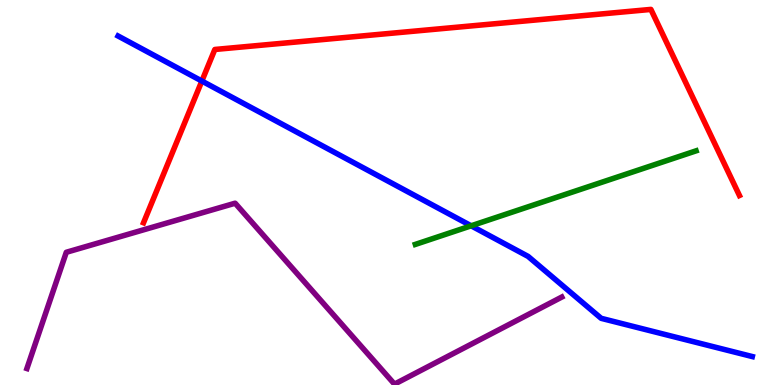[{'lines': ['blue', 'red'], 'intersections': [{'x': 2.6, 'y': 7.9}]}, {'lines': ['green', 'red'], 'intersections': []}, {'lines': ['purple', 'red'], 'intersections': []}, {'lines': ['blue', 'green'], 'intersections': [{'x': 6.08, 'y': 4.14}]}, {'lines': ['blue', 'purple'], 'intersections': []}, {'lines': ['green', 'purple'], 'intersections': []}]